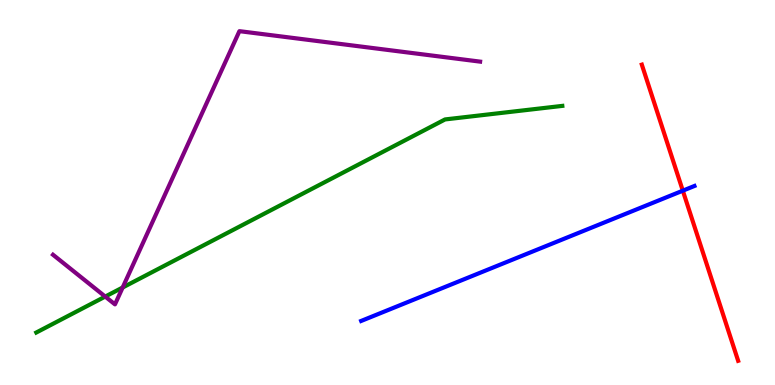[{'lines': ['blue', 'red'], 'intersections': [{'x': 8.81, 'y': 5.05}]}, {'lines': ['green', 'red'], 'intersections': []}, {'lines': ['purple', 'red'], 'intersections': []}, {'lines': ['blue', 'green'], 'intersections': []}, {'lines': ['blue', 'purple'], 'intersections': []}, {'lines': ['green', 'purple'], 'intersections': [{'x': 1.36, 'y': 2.3}, {'x': 1.58, 'y': 2.53}]}]